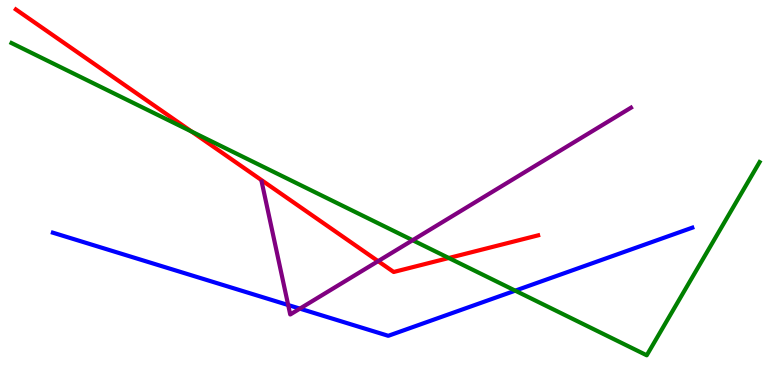[{'lines': ['blue', 'red'], 'intersections': []}, {'lines': ['green', 'red'], 'intersections': [{'x': 2.47, 'y': 6.58}, {'x': 5.79, 'y': 3.3}]}, {'lines': ['purple', 'red'], 'intersections': [{'x': 4.88, 'y': 3.22}]}, {'lines': ['blue', 'green'], 'intersections': [{'x': 6.65, 'y': 2.45}]}, {'lines': ['blue', 'purple'], 'intersections': [{'x': 3.72, 'y': 2.08}, {'x': 3.87, 'y': 1.98}]}, {'lines': ['green', 'purple'], 'intersections': [{'x': 5.32, 'y': 3.76}]}]